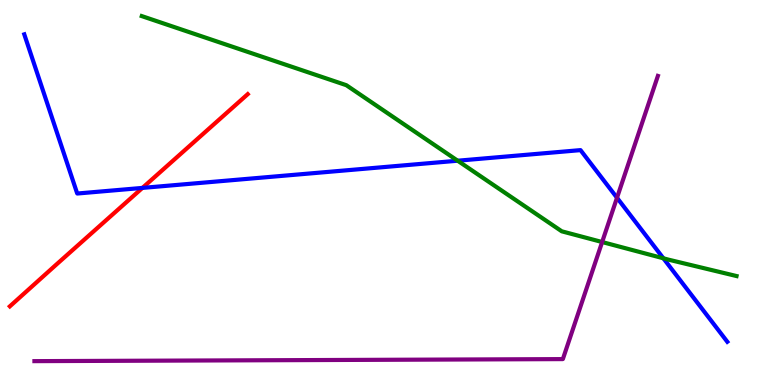[{'lines': ['blue', 'red'], 'intersections': [{'x': 1.84, 'y': 5.12}]}, {'lines': ['green', 'red'], 'intersections': []}, {'lines': ['purple', 'red'], 'intersections': []}, {'lines': ['blue', 'green'], 'intersections': [{'x': 5.91, 'y': 5.83}, {'x': 8.56, 'y': 3.29}]}, {'lines': ['blue', 'purple'], 'intersections': [{'x': 7.96, 'y': 4.86}]}, {'lines': ['green', 'purple'], 'intersections': [{'x': 7.77, 'y': 3.71}]}]